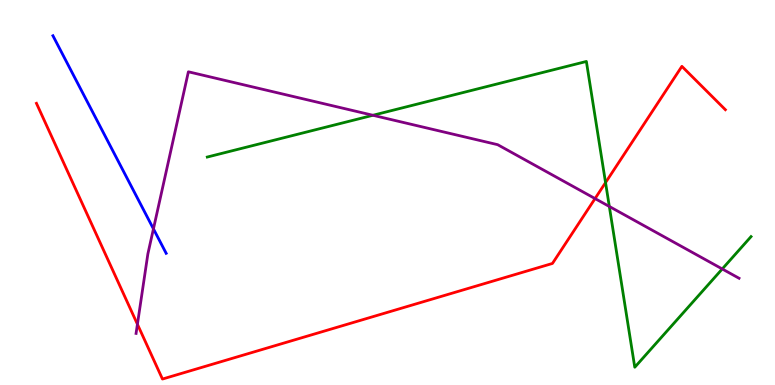[{'lines': ['blue', 'red'], 'intersections': []}, {'lines': ['green', 'red'], 'intersections': [{'x': 7.81, 'y': 5.26}]}, {'lines': ['purple', 'red'], 'intersections': [{'x': 1.77, 'y': 1.58}, {'x': 7.68, 'y': 4.84}]}, {'lines': ['blue', 'green'], 'intersections': []}, {'lines': ['blue', 'purple'], 'intersections': [{'x': 1.98, 'y': 4.06}]}, {'lines': ['green', 'purple'], 'intersections': [{'x': 4.81, 'y': 7.01}, {'x': 7.86, 'y': 4.64}, {'x': 9.32, 'y': 3.01}]}]